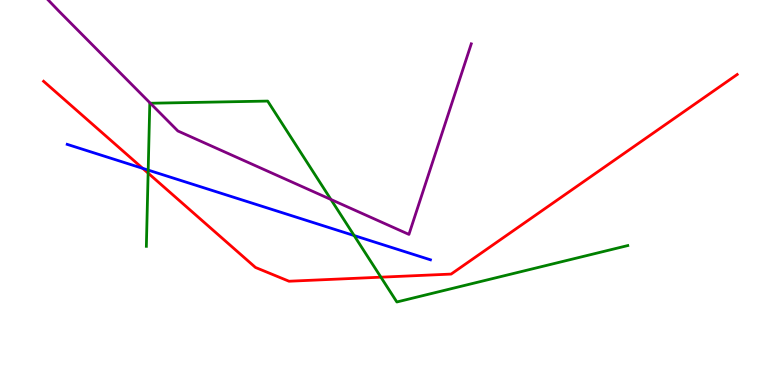[{'lines': ['blue', 'red'], 'intersections': [{'x': 1.84, 'y': 5.63}]}, {'lines': ['green', 'red'], 'intersections': [{'x': 1.91, 'y': 5.5}, {'x': 4.91, 'y': 2.8}]}, {'lines': ['purple', 'red'], 'intersections': []}, {'lines': ['blue', 'green'], 'intersections': [{'x': 1.91, 'y': 5.58}, {'x': 4.57, 'y': 3.88}]}, {'lines': ['blue', 'purple'], 'intersections': []}, {'lines': ['green', 'purple'], 'intersections': [{'x': 1.94, 'y': 7.32}, {'x': 4.27, 'y': 4.82}]}]